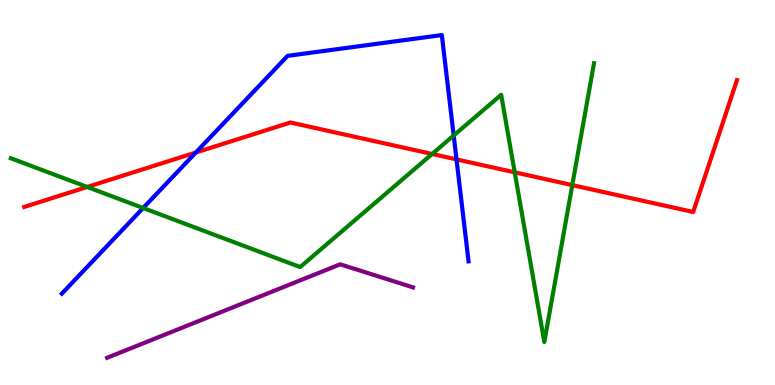[{'lines': ['blue', 'red'], 'intersections': [{'x': 2.53, 'y': 6.04}, {'x': 5.89, 'y': 5.86}]}, {'lines': ['green', 'red'], 'intersections': [{'x': 1.12, 'y': 5.14}, {'x': 5.58, 'y': 6.0}, {'x': 6.64, 'y': 5.52}, {'x': 7.38, 'y': 5.19}]}, {'lines': ['purple', 'red'], 'intersections': []}, {'lines': ['blue', 'green'], 'intersections': [{'x': 1.85, 'y': 4.6}, {'x': 5.85, 'y': 6.48}]}, {'lines': ['blue', 'purple'], 'intersections': []}, {'lines': ['green', 'purple'], 'intersections': []}]